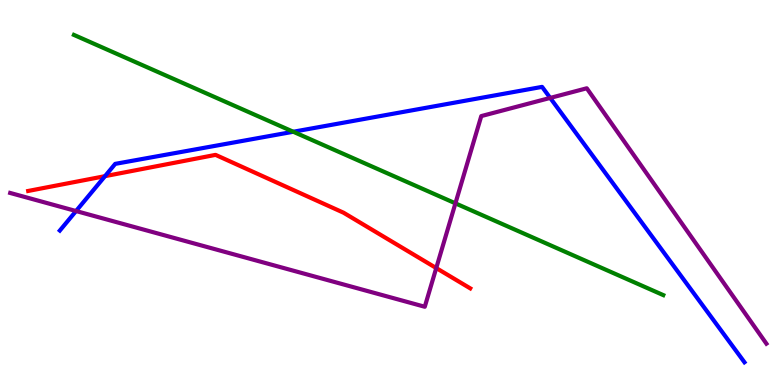[{'lines': ['blue', 'red'], 'intersections': [{'x': 1.35, 'y': 5.42}]}, {'lines': ['green', 'red'], 'intersections': []}, {'lines': ['purple', 'red'], 'intersections': [{'x': 5.63, 'y': 3.04}]}, {'lines': ['blue', 'green'], 'intersections': [{'x': 3.78, 'y': 6.58}]}, {'lines': ['blue', 'purple'], 'intersections': [{'x': 0.981, 'y': 4.52}, {'x': 7.1, 'y': 7.46}]}, {'lines': ['green', 'purple'], 'intersections': [{'x': 5.88, 'y': 4.72}]}]